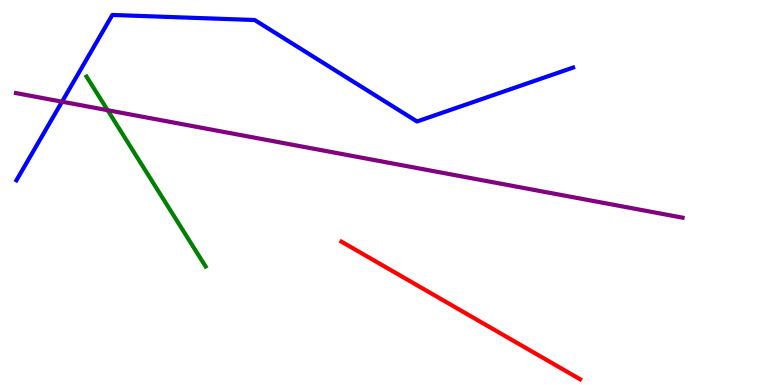[{'lines': ['blue', 'red'], 'intersections': []}, {'lines': ['green', 'red'], 'intersections': []}, {'lines': ['purple', 'red'], 'intersections': []}, {'lines': ['blue', 'green'], 'intersections': []}, {'lines': ['blue', 'purple'], 'intersections': [{'x': 0.8, 'y': 7.36}]}, {'lines': ['green', 'purple'], 'intersections': [{'x': 1.39, 'y': 7.14}]}]